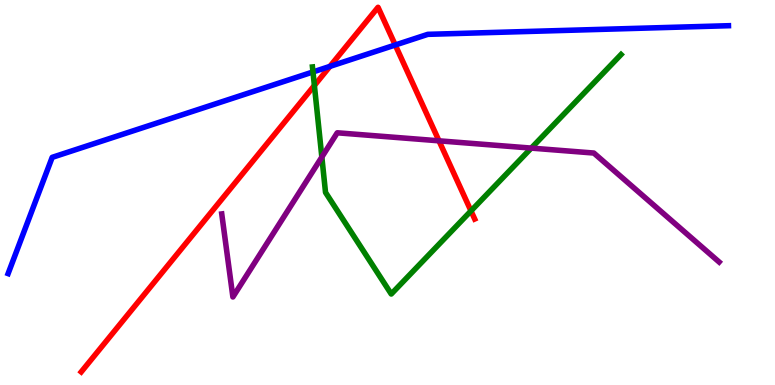[{'lines': ['blue', 'red'], 'intersections': [{'x': 4.26, 'y': 8.28}, {'x': 5.1, 'y': 8.83}]}, {'lines': ['green', 'red'], 'intersections': [{'x': 4.06, 'y': 7.78}, {'x': 6.08, 'y': 4.52}]}, {'lines': ['purple', 'red'], 'intersections': [{'x': 5.66, 'y': 6.34}]}, {'lines': ['blue', 'green'], 'intersections': [{'x': 4.04, 'y': 8.13}]}, {'lines': ['blue', 'purple'], 'intersections': []}, {'lines': ['green', 'purple'], 'intersections': [{'x': 4.15, 'y': 5.92}, {'x': 6.86, 'y': 6.15}]}]